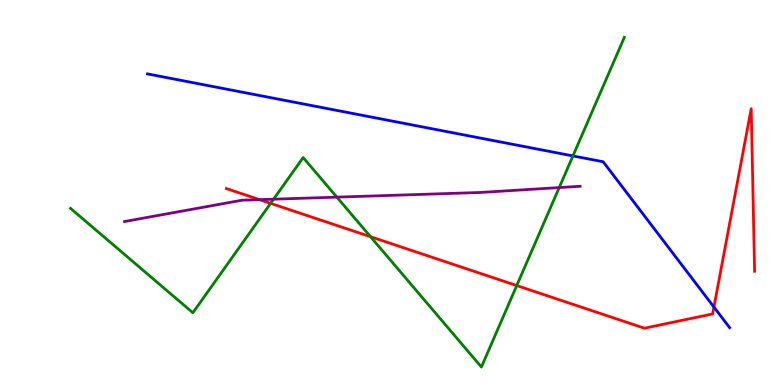[{'lines': ['blue', 'red'], 'intersections': [{'x': 9.21, 'y': 2.02}]}, {'lines': ['green', 'red'], 'intersections': [{'x': 3.49, 'y': 4.72}, {'x': 4.78, 'y': 3.85}, {'x': 6.67, 'y': 2.58}]}, {'lines': ['purple', 'red'], 'intersections': [{'x': 3.35, 'y': 4.81}]}, {'lines': ['blue', 'green'], 'intersections': [{'x': 7.39, 'y': 5.95}]}, {'lines': ['blue', 'purple'], 'intersections': []}, {'lines': ['green', 'purple'], 'intersections': [{'x': 3.53, 'y': 4.83}, {'x': 4.35, 'y': 4.88}, {'x': 7.22, 'y': 5.13}]}]